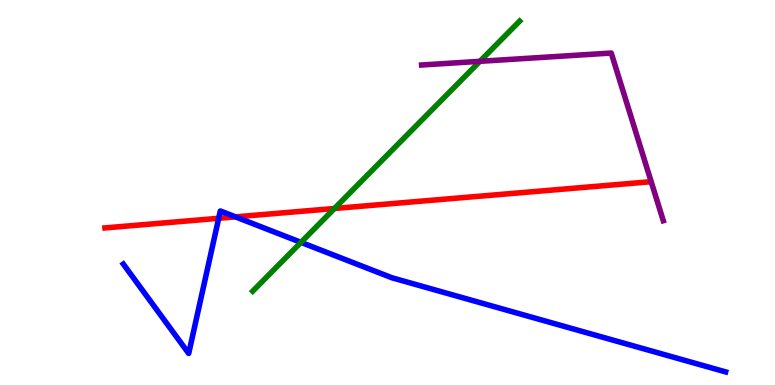[{'lines': ['blue', 'red'], 'intersections': [{'x': 2.82, 'y': 4.33}, {'x': 3.04, 'y': 4.37}]}, {'lines': ['green', 'red'], 'intersections': [{'x': 4.32, 'y': 4.58}]}, {'lines': ['purple', 'red'], 'intersections': []}, {'lines': ['blue', 'green'], 'intersections': [{'x': 3.88, 'y': 3.71}]}, {'lines': ['blue', 'purple'], 'intersections': []}, {'lines': ['green', 'purple'], 'intersections': [{'x': 6.19, 'y': 8.41}]}]